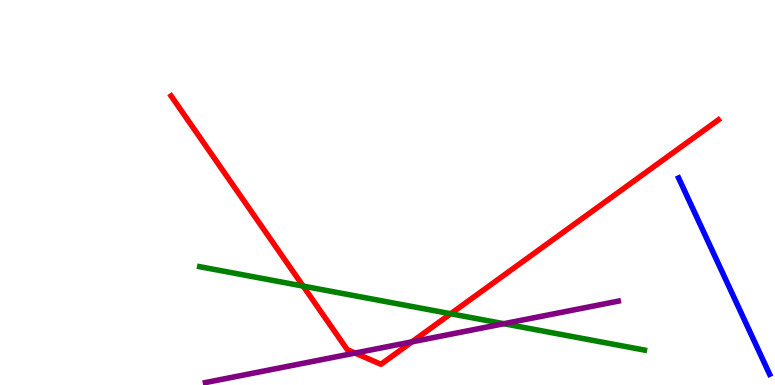[{'lines': ['blue', 'red'], 'intersections': []}, {'lines': ['green', 'red'], 'intersections': [{'x': 3.91, 'y': 2.57}, {'x': 5.82, 'y': 1.85}]}, {'lines': ['purple', 'red'], 'intersections': [{'x': 4.58, 'y': 0.83}, {'x': 5.32, 'y': 1.12}]}, {'lines': ['blue', 'green'], 'intersections': []}, {'lines': ['blue', 'purple'], 'intersections': []}, {'lines': ['green', 'purple'], 'intersections': [{'x': 6.5, 'y': 1.59}]}]